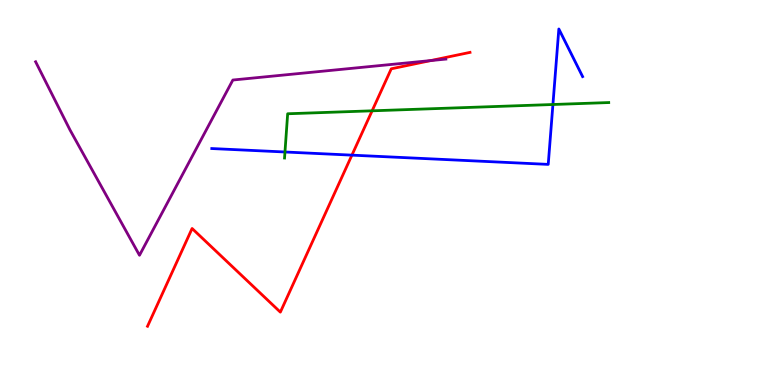[{'lines': ['blue', 'red'], 'intersections': [{'x': 4.54, 'y': 5.97}]}, {'lines': ['green', 'red'], 'intersections': [{'x': 4.8, 'y': 7.12}]}, {'lines': ['purple', 'red'], 'intersections': [{'x': 5.56, 'y': 8.43}]}, {'lines': ['blue', 'green'], 'intersections': [{'x': 3.68, 'y': 6.05}, {'x': 7.13, 'y': 7.29}]}, {'lines': ['blue', 'purple'], 'intersections': []}, {'lines': ['green', 'purple'], 'intersections': []}]